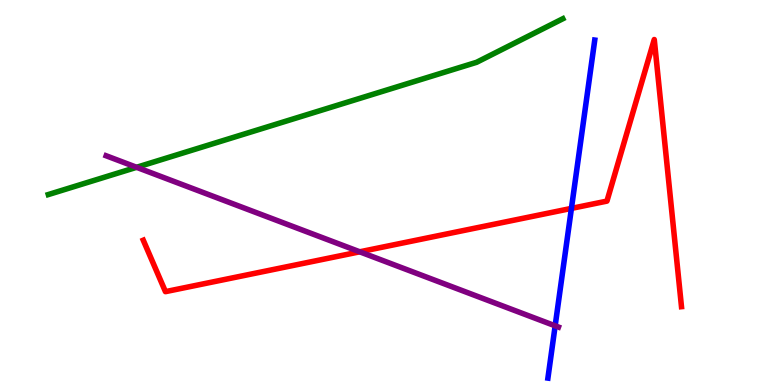[{'lines': ['blue', 'red'], 'intersections': [{'x': 7.37, 'y': 4.59}]}, {'lines': ['green', 'red'], 'intersections': []}, {'lines': ['purple', 'red'], 'intersections': [{'x': 4.64, 'y': 3.46}]}, {'lines': ['blue', 'green'], 'intersections': []}, {'lines': ['blue', 'purple'], 'intersections': [{'x': 7.16, 'y': 1.54}]}, {'lines': ['green', 'purple'], 'intersections': [{'x': 1.76, 'y': 5.65}]}]